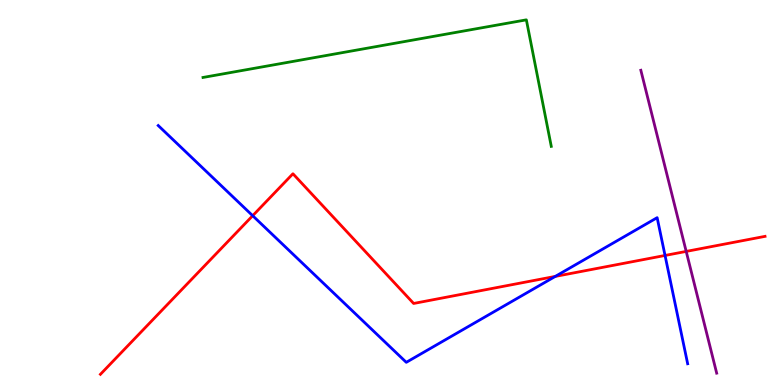[{'lines': ['blue', 'red'], 'intersections': [{'x': 3.26, 'y': 4.4}, {'x': 7.16, 'y': 2.82}, {'x': 8.58, 'y': 3.36}]}, {'lines': ['green', 'red'], 'intersections': []}, {'lines': ['purple', 'red'], 'intersections': [{'x': 8.85, 'y': 3.47}]}, {'lines': ['blue', 'green'], 'intersections': []}, {'lines': ['blue', 'purple'], 'intersections': []}, {'lines': ['green', 'purple'], 'intersections': []}]